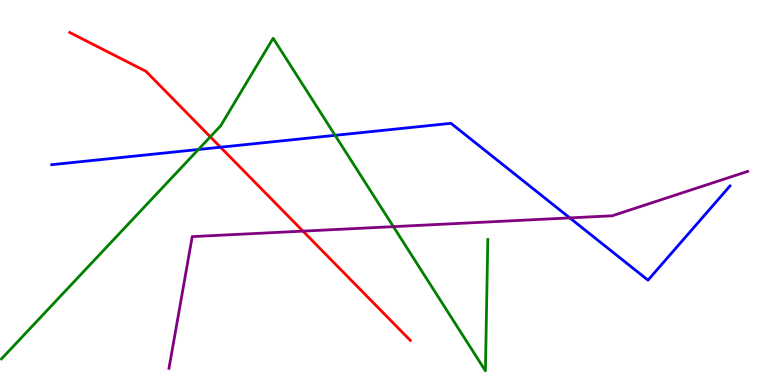[{'lines': ['blue', 'red'], 'intersections': [{'x': 2.85, 'y': 6.18}]}, {'lines': ['green', 'red'], 'intersections': [{'x': 2.71, 'y': 6.45}]}, {'lines': ['purple', 'red'], 'intersections': [{'x': 3.91, 'y': 4.0}]}, {'lines': ['blue', 'green'], 'intersections': [{'x': 2.56, 'y': 6.12}, {'x': 4.32, 'y': 6.49}]}, {'lines': ['blue', 'purple'], 'intersections': [{'x': 7.35, 'y': 4.34}]}, {'lines': ['green', 'purple'], 'intersections': [{'x': 5.08, 'y': 4.11}]}]